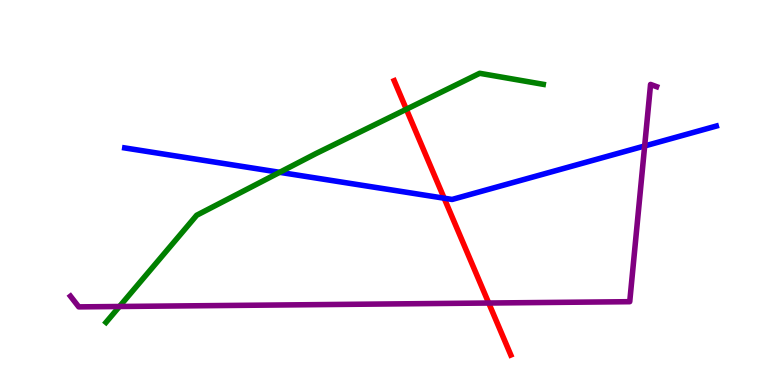[{'lines': ['blue', 'red'], 'intersections': [{'x': 5.73, 'y': 4.85}]}, {'lines': ['green', 'red'], 'intersections': [{'x': 5.24, 'y': 7.16}]}, {'lines': ['purple', 'red'], 'intersections': [{'x': 6.31, 'y': 2.13}]}, {'lines': ['blue', 'green'], 'intersections': [{'x': 3.61, 'y': 5.52}]}, {'lines': ['blue', 'purple'], 'intersections': [{'x': 8.32, 'y': 6.21}]}, {'lines': ['green', 'purple'], 'intersections': [{'x': 1.54, 'y': 2.04}]}]